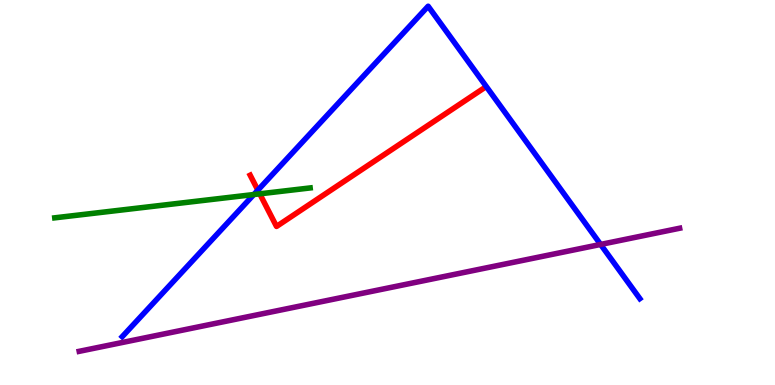[{'lines': ['blue', 'red'], 'intersections': [{'x': 3.33, 'y': 5.06}]}, {'lines': ['green', 'red'], 'intersections': [{'x': 3.35, 'y': 4.97}]}, {'lines': ['purple', 'red'], 'intersections': []}, {'lines': ['blue', 'green'], 'intersections': [{'x': 3.28, 'y': 4.95}]}, {'lines': ['blue', 'purple'], 'intersections': [{'x': 7.75, 'y': 3.65}]}, {'lines': ['green', 'purple'], 'intersections': []}]